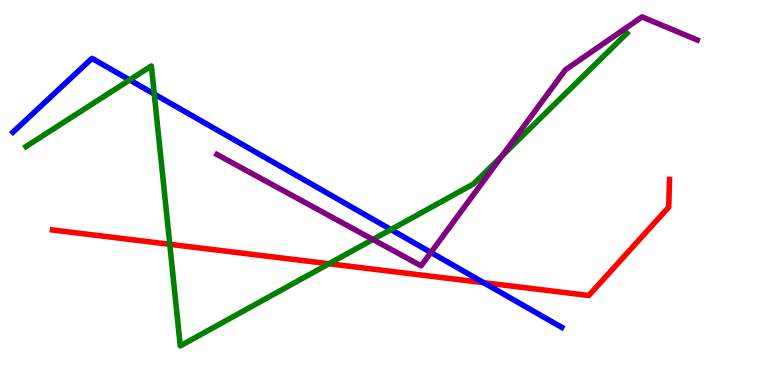[{'lines': ['blue', 'red'], 'intersections': [{'x': 6.24, 'y': 2.66}]}, {'lines': ['green', 'red'], 'intersections': [{'x': 2.19, 'y': 3.65}, {'x': 4.24, 'y': 3.15}]}, {'lines': ['purple', 'red'], 'intersections': []}, {'lines': ['blue', 'green'], 'intersections': [{'x': 1.67, 'y': 7.92}, {'x': 1.99, 'y': 7.56}, {'x': 5.04, 'y': 4.04}]}, {'lines': ['blue', 'purple'], 'intersections': [{'x': 5.56, 'y': 3.44}]}, {'lines': ['green', 'purple'], 'intersections': [{'x': 4.81, 'y': 3.78}, {'x': 6.48, 'y': 5.95}]}]